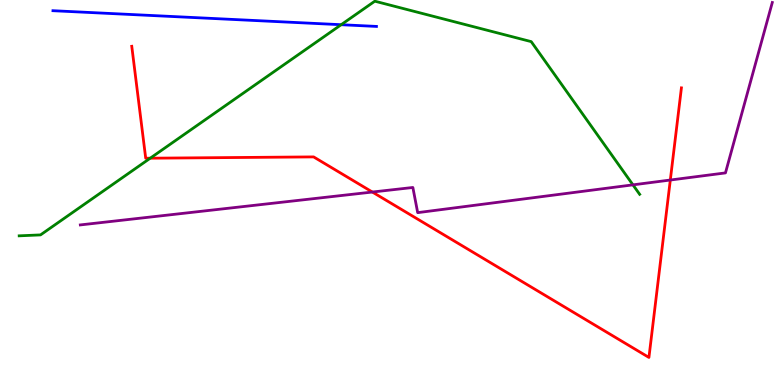[{'lines': ['blue', 'red'], 'intersections': []}, {'lines': ['green', 'red'], 'intersections': [{'x': 1.94, 'y': 5.89}]}, {'lines': ['purple', 'red'], 'intersections': [{'x': 4.8, 'y': 5.01}, {'x': 8.65, 'y': 5.32}]}, {'lines': ['blue', 'green'], 'intersections': [{'x': 4.4, 'y': 9.36}]}, {'lines': ['blue', 'purple'], 'intersections': []}, {'lines': ['green', 'purple'], 'intersections': [{'x': 8.17, 'y': 5.2}]}]